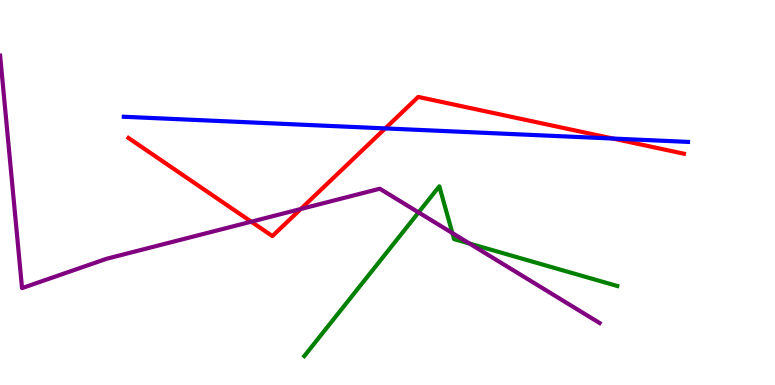[{'lines': ['blue', 'red'], 'intersections': [{'x': 4.97, 'y': 6.66}, {'x': 7.91, 'y': 6.4}]}, {'lines': ['green', 'red'], 'intersections': []}, {'lines': ['purple', 'red'], 'intersections': [{'x': 3.24, 'y': 4.24}, {'x': 3.88, 'y': 4.57}]}, {'lines': ['blue', 'green'], 'intersections': []}, {'lines': ['blue', 'purple'], 'intersections': []}, {'lines': ['green', 'purple'], 'intersections': [{'x': 5.4, 'y': 4.48}, {'x': 5.84, 'y': 3.95}, {'x': 6.06, 'y': 3.67}]}]